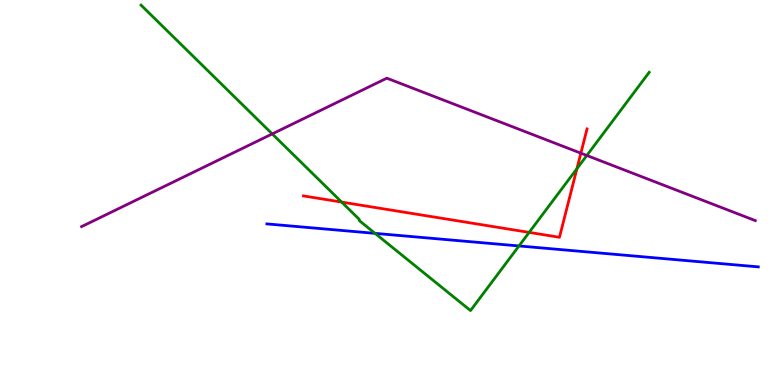[{'lines': ['blue', 'red'], 'intersections': []}, {'lines': ['green', 'red'], 'intersections': [{'x': 4.41, 'y': 4.75}, {'x': 6.83, 'y': 3.96}, {'x': 7.44, 'y': 5.62}]}, {'lines': ['purple', 'red'], 'intersections': [{'x': 7.49, 'y': 6.02}]}, {'lines': ['blue', 'green'], 'intersections': [{'x': 4.84, 'y': 3.94}, {'x': 6.7, 'y': 3.61}]}, {'lines': ['blue', 'purple'], 'intersections': []}, {'lines': ['green', 'purple'], 'intersections': [{'x': 3.51, 'y': 6.52}, {'x': 7.57, 'y': 5.96}]}]